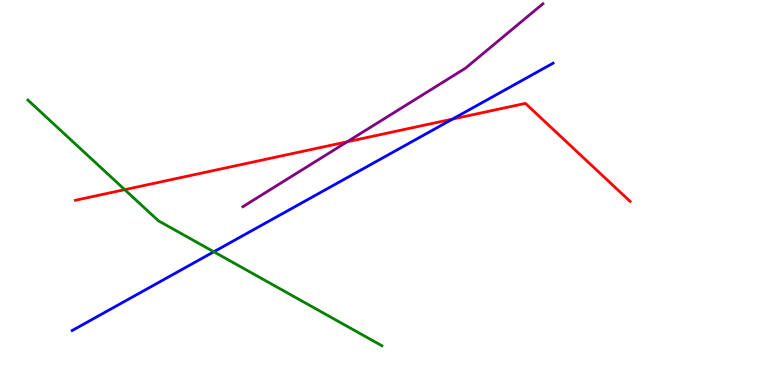[{'lines': ['blue', 'red'], 'intersections': [{'x': 5.84, 'y': 6.91}]}, {'lines': ['green', 'red'], 'intersections': [{'x': 1.61, 'y': 5.07}]}, {'lines': ['purple', 'red'], 'intersections': [{'x': 4.48, 'y': 6.32}]}, {'lines': ['blue', 'green'], 'intersections': [{'x': 2.76, 'y': 3.46}]}, {'lines': ['blue', 'purple'], 'intersections': []}, {'lines': ['green', 'purple'], 'intersections': []}]